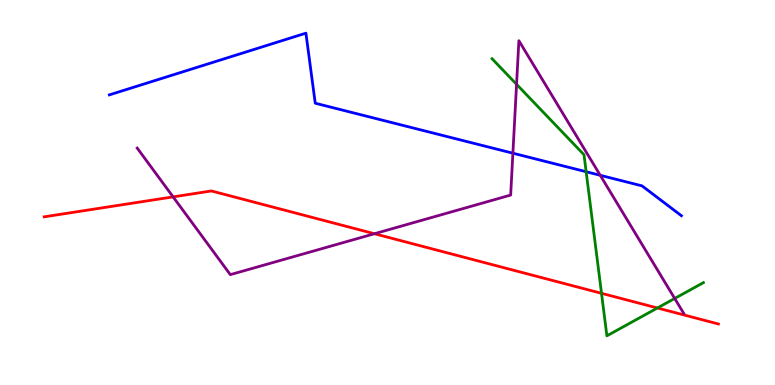[{'lines': ['blue', 'red'], 'intersections': []}, {'lines': ['green', 'red'], 'intersections': [{'x': 7.76, 'y': 2.38}, {'x': 8.48, 'y': 2.0}]}, {'lines': ['purple', 'red'], 'intersections': [{'x': 2.23, 'y': 4.89}, {'x': 4.83, 'y': 3.93}]}, {'lines': ['blue', 'green'], 'intersections': [{'x': 7.56, 'y': 5.54}]}, {'lines': ['blue', 'purple'], 'intersections': [{'x': 6.62, 'y': 6.02}, {'x': 7.75, 'y': 5.45}]}, {'lines': ['green', 'purple'], 'intersections': [{'x': 6.67, 'y': 7.81}, {'x': 8.71, 'y': 2.25}]}]